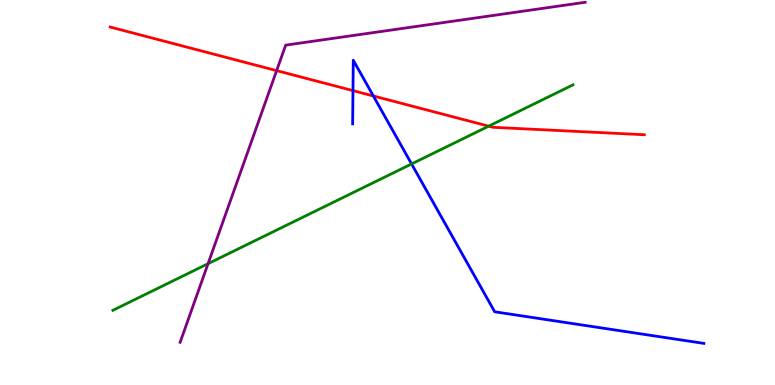[{'lines': ['blue', 'red'], 'intersections': [{'x': 4.55, 'y': 7.65}, {'x': 4.82, 'y': 7.51}]}, {'lines': ['green', 'red'], 'intersections': [{'x': 6.31, 'y': 6.72}]}, {'lines': ['purple', 'red'], 'intersections': [{'x': 3.57, 'y': 8.17}]}, {'lines': ['blue', 'green'], 'intersections': [{'x': 5.31, 'y': 5.74}]}, {'lines': ['blue', 'purple'], 'intersections': []}, {'lines': ['green', 'purple'], 'intersections': [{'x': 2.68, 'y': 3.15}]}]